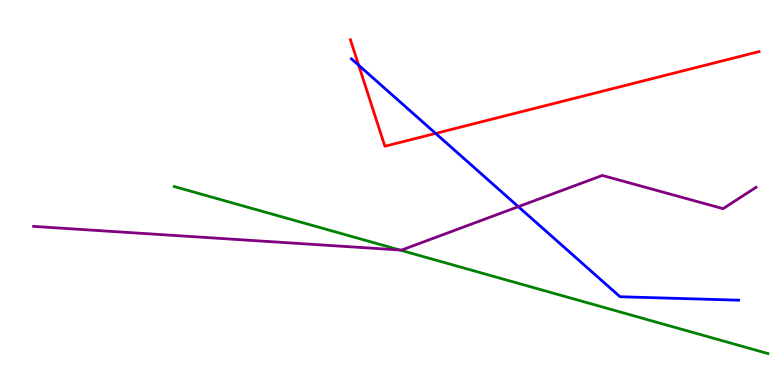[{'lines': ['blue', 'red'], 'intersections': [{'x': 4.63, 'y': 8.31}, {'x': 5.62, 'y': 6.53}]}, {'lines': ['green', 'red'], 'intersections': []}, {'lines': ['purple', 'red'], 'intersections': []}, {'lines': ['blue', 'green'], 'intersections': []}, {'lines': ['blue', 'purple'], 'intersections': [{'x': 6.69, 'y': 4.63}]}, {'lines': ['green', 'purple'], 'intersections': [{'x': 5.16, 'y': 3.51}]}]